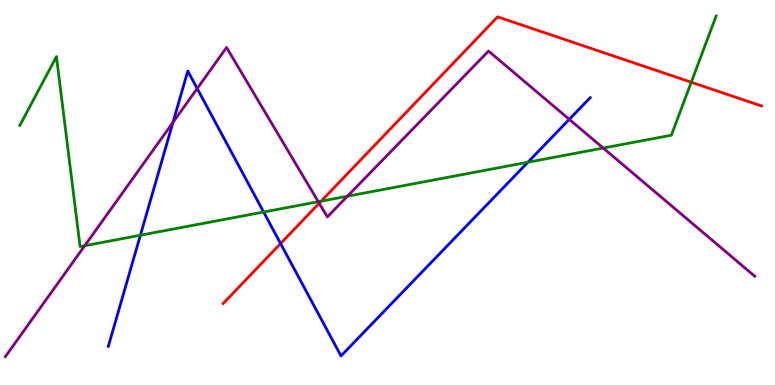[{'lines': ['blue', 'red'], 'intersections': [{'x': 3.62, 'y': 3.67}]}, {'lines': ['green', 'red'], 'intersections': [{'x': 4.14, 'y': 4.77}, {'x': 8.92, 'y': 7.86}]}, {'lines': ['purple', 'red'], 'intersections': [{'x': 4.12, 'y': 4.72}]}, {'lines': ['blue', 'green'], 'intersections': [{'x': 1.81, 'y': 3.89}, {'x': 3.4, 'y': 4.49}, {'x': 6.81, 'y': 5.79}]}, {'lines': ['blue', 'purple'], 'intersections': [{'x': 2.23, 'y': 6.82}, {'x': 2.54, 'y': 7.7}, {'x': 7.35, 'y': 6.9}]}, {'lines': ['green', 'purple'], 'intersections': [{'x': 1.09, 'y': 3.62}, {'x': 4.11, 'y': 4.76}, {'x': 4.48, 'y': 4.9}, {'x': 7.78, 'y': 6.15}]}]